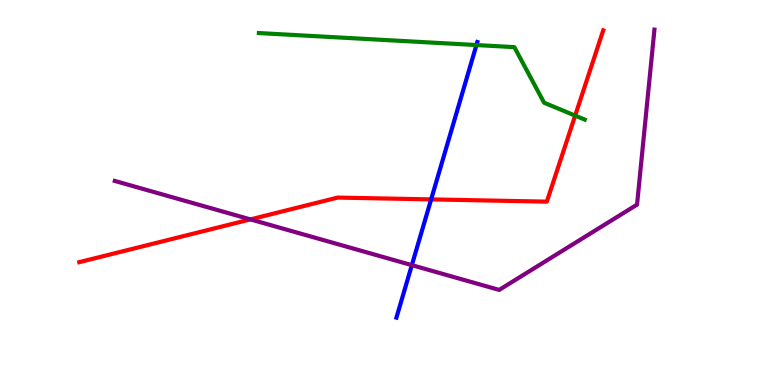[{'lines': ['blue', 'red'], 'intersections': [{'x': 5.56, 'y': 4.82}]}, {'lines': ['green', 'red'], 'intersections': [{'x': 7.42, 'y': 7.0}]}, {'lines': ['purple', 'red'], 'intersections': [{'x': 3.23, 'y': 4.3}]}, {'lines': ['blue', 'green'], 'intersections': [{'x': 6.15, 'y': 8.83}]}, {'lines': ['blue', 'purple'], 'intersections': [{'x': 5.31, 'y': 3.11}]}, {'lines': ['green', 'purple'], 'intersections': []}]